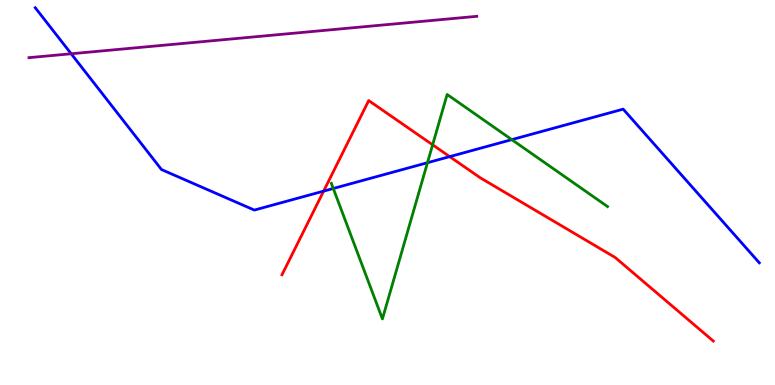[{'lines': ['blue', 'red'], 'intersections': [{'x': 4.18, 'y': 5.04}, {'x': 5.8, 'y': 5.93}]}, {'lines': ['green', 'red'], 'intersections': [{'x': 5.58, 'y': 6.24}]}, {'lines': ['purple', 'red'], 'intersections': []}, {'lines': ['blue', 'green'], 'intersections': [{'x': 4.3, 'y': 5.1}, {'x': 5.52, 'y': 5.77}, {'x': 6.6, 'y': 6.37}]}, {'lines': ['blue', 'purple'], 'intersections': [{'x': 0.918, 'y': 8.6}]}, {'lines': ['green', 'purple'], 'intersections': []}]